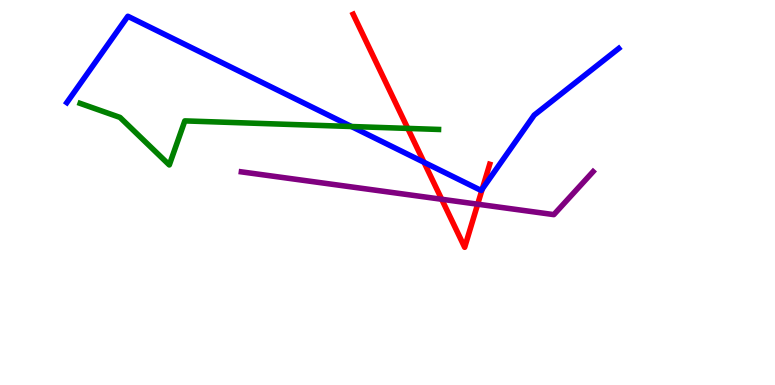[{'lines': ['blue', 'red'], 'intersections': [{'x': 5.47, 'y': 5.78}, {'x': 6.22, 'y': 5.09}]}, {'lines': ['green', 'red'], 'intersections': [{'x': 5.26, 'y': 6.66}]}, {'lines': ['purple', 'red'], 'intersections': [{'x': 5.7, 'y': 4.82}, {'x': 6.16, 'y': 4.7}]}, {'lines': ['blue', 'green'], 'intersections': [{'x': 4.53, 'y': 6.71}]}, {'lines': ['blue', 'purple'], 'intersections': []}, {'lines': ['green', 'purple'], 'intersections': []}]